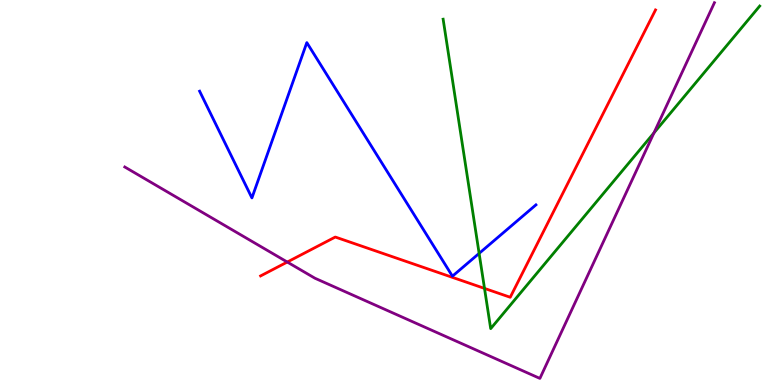[{'lines': ['blue', 'red'], 'intersections': []}, {'lines': ['green', 'red'], 'intersections': [{'x': 6.25, 'y': 2.51}]}, {'lines': ['purple', 'red'], 'intersections': [{'x': 3.71, 'y': 3.19}]}, {'lines': ['blue', 'green'], 'intersections': [{'x': 6.18, 'y': 3.42}]}, {'lines': ['blue', 'purple'], 'intersections': []}, {'lines': ['green', 'purple'], 'intersections': [{'x': 8.44, 'y': 6.55}]}]